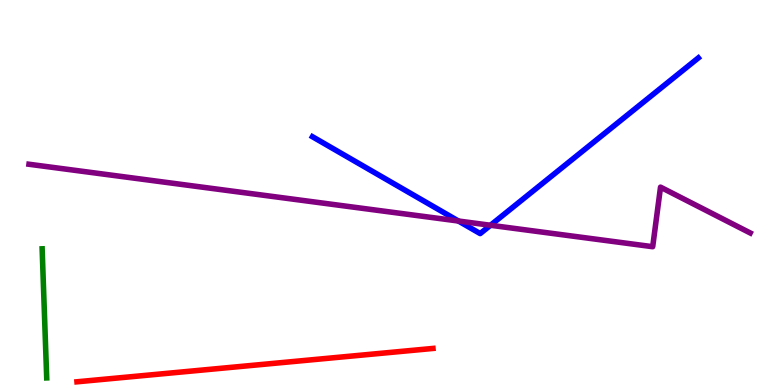[{'lines': ['blue', 'red'], 'intersections': []}, {'lines': ['green', 'red'], 'intersections': []}, {'lines': ['purple', 'red'], 'intersections': []}, {'lines': ['blue', 'green'], 'intersections': []}, {'lines': ['blue', 'purple'], 'intersections': [{'x': 5.92, 'y': 4.26}, {'x': 6.33, 'y': 4.15}]}, {'lines': ['green', 'purple'], 'intersections': []}]